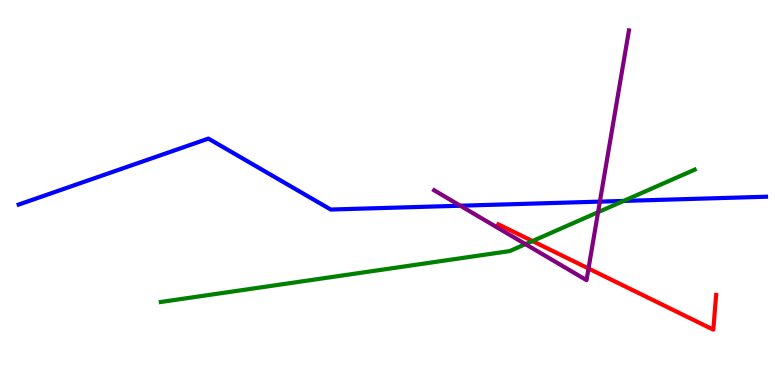[{'lines': ['blue', 'red'], 'intersections': []}, {'lines': ['green', 'red'], 'intersections': [{'x': 6.87, 'y': 3.74}]}, {'lines': ['purple', 'red'], 'intersections': [{'x': 7.59, 'y': 3.03}]}, {'lines': ['blue', 'green'], 'intersections': [{'x': 8.05, 'y': 4.78}]}, {'lines': ['blue', 'purple'], 'intersections': [{'x': 5.94, 'y': 4.66}, {'x': 7.74, 'y': 4.76}]}, {'lines': ['green', 'purple'], 'intersections': [{'x': 6.78, 'y': 3.66}, {'x': 7.72, 'y': 4.49}]}]